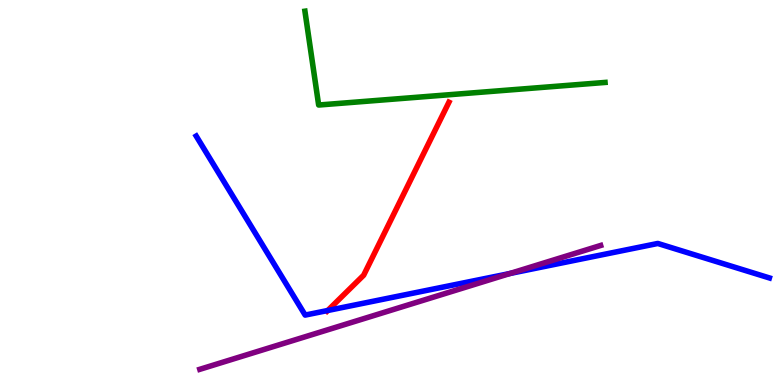[{'lines': ['blue', 'red'], 'intersections': [{'x': 4.23, 'y': 1.94}]}, {'lines': ['green', 'red'], 'intersections': []}, {'lines': ['purple', 'red'], 'intersections': []}, {'lines': ['blue', 'green'], 'intersections': []}, {'lines': ['blue', 'purple'], 'intersections': [{'x': 6.58, 'y': 2.9}]}, {'lines': ['green', 'purple'], 'intersections': []}]